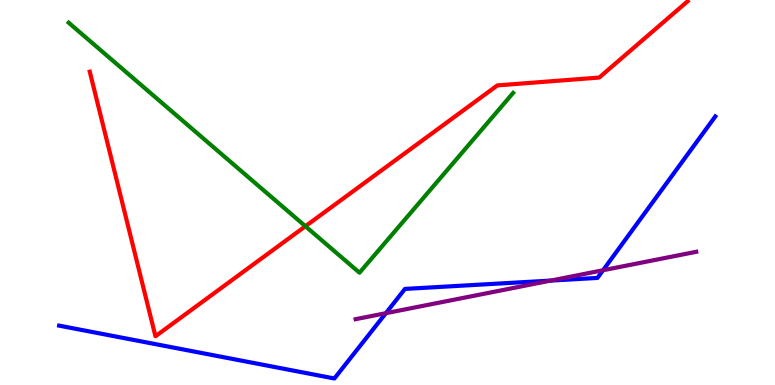[{'lines': ['blue', 'red'], 'intersections': []}, {'lines': ['green', 'red'], 'intersections': [{'x': 3.94, 'y': 4.12}]}, {'lines': ['purple', 'red'], 'intersections': []}, {'lines': ['blue', 'green'], 'intersections': []}, {'lines': ['blue', 'purple'], 'intersections': [{'x': 4.98, 'y': 1.86}, {'x': 7.11, 'y': 2.71}, {'x': 7.78, 'y': 2.98}]}, {'lines': ['green', 'purple'], 'intersections': []}]